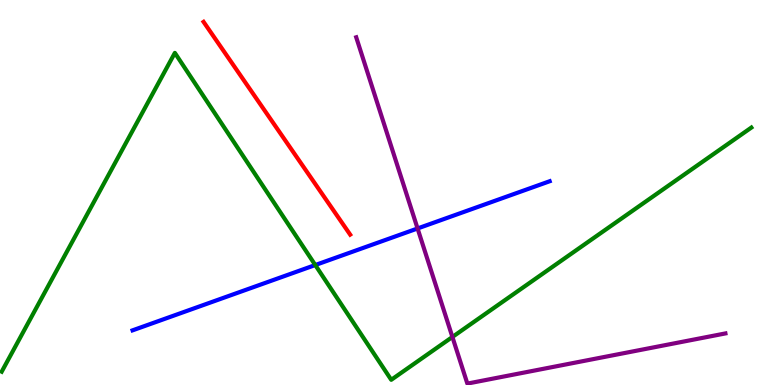[{'lines': ['blue', 'red'], 'intersections': []}, {'lines': ['green', 'red'], 'intersections': []}, {'lines': ['purple', 'red'], 'intersections': []}, {'lines': ['blue', 'green'], 'intersections': [{'x': 4.07, 'y': 3.12}]}, {'lines': ['blue', 'purple'], 'intersections': [{'x': 5.39, 'y': 4.07}]}, {'lines': ['green', 'purple'], 'intersections': [{'x': 5.84, 'y': 1.25}]}]